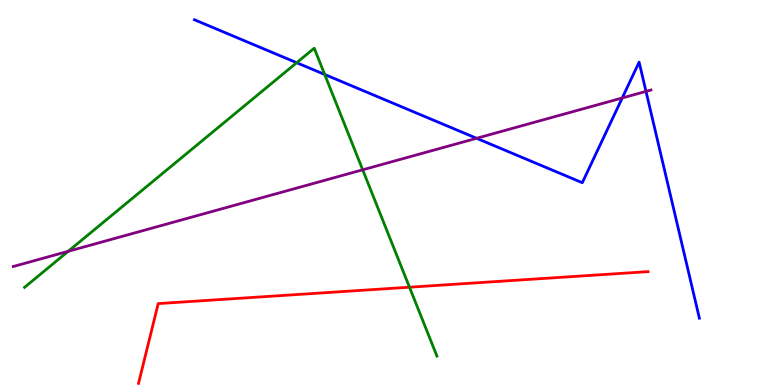[{'lines': ['blue', 'red'], 'intersections': []}, {'lines': ['green', 'red'], 'intersections': [{'x': 5.28, 'y': 2.54}]}, {'lines': ['purple', 'red'], 'intersections': []}, {'lines': ['blue', 'green'], 'intersections': [{'x': 3.83, 'y': 8.37}, {'x': 4.19, 'y': 8.07}]}, {'lines': ['blue', 'purple'], 'intersections': [{'x': 6.15, 'y': 6.41}, {'x': 8.03, 'y': 7.46}, {'x': 8.34, 'y': 7.63}]}, {'lines': ['green', 'purple'], 'intersections': [{'x': 0.88, 'y': 3.47}, {'x': 4.68, 'y': 5.59}]}]